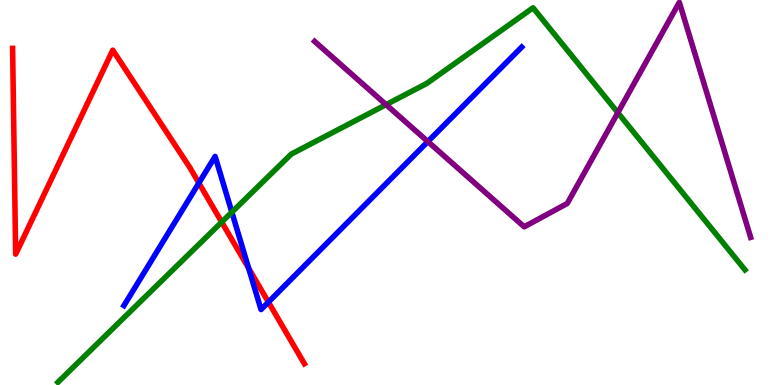[{'lines': ['blue', 'red'], 'intersections': [{'x': 2.57, 'y': 5.25}, {'x': 3.21, 'y': 3.03}, {'x': 3.46, 'y': 2.15}]}, {'lines': ['green', 'red'], 'intersections': [{'x': 2.86, 'y': 4.23}]}, {'lines': ['purple', 'red'], 'intersections': []}, {'lines': ['blue', 'green'], 'intersections': [{'x': 2.99, 'y': 4.49}]}, {'lines': ['blue', 'purple'], 'intersections': [{'x': 5.52, 'y': 6.32}]}, {'lines': ['green', 'purple'], 'intersections': [{'x': 4.98, 'y': 7.28}, {'x': 7.97, 'y': 7.07}]}]